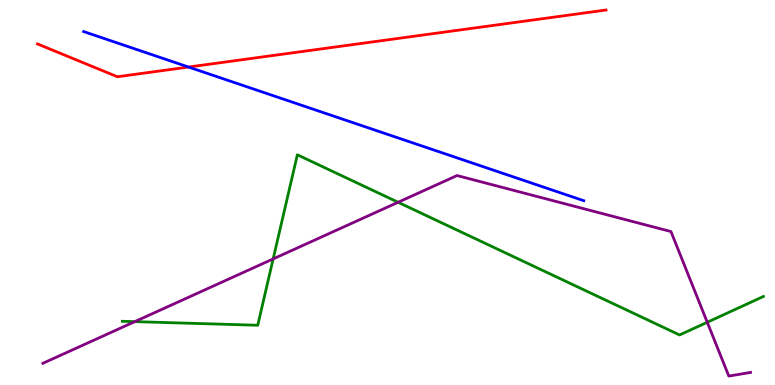[{'lines': ['blue', 'red'], 'intersections': [{'x': 2.43, 'y': 8.26}]}, {'lines': ['green', 'red'], 'intersections': []}, {'lines': ['purple', 'red'], 'intersections': []}, {'lines': ['blue', 'green'], 'intersections': []}, {'lines': ['blue', 'purple'], 'intersections': []}, {'lines': ['green', 'purple'], 'intersections': [{'x': 1.74, 'y': 1.65}, {'x': 3.52, 'y': 3.28}, {'x': 5.14, 'y': 4.75}, {'x': 9.13, 'y': 1.63}]}]